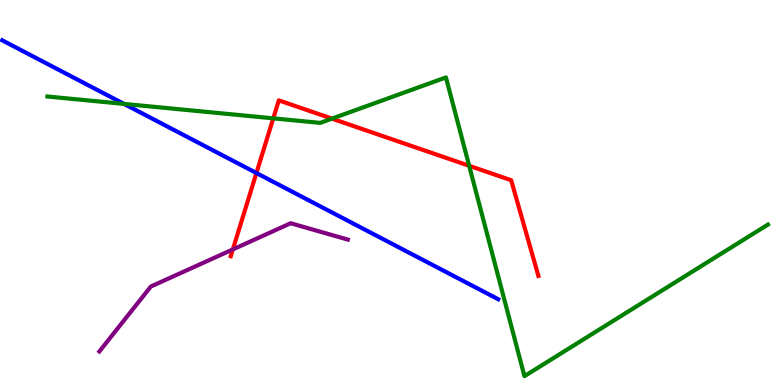[{'lines': ['blue', 'red'], 'intersections': [{'x': 3.31, 'y': 5.51}]}, {'lines': ['green', 'red'], 'intersections': [{'x': 3.53, 'y': 6.93}, {'x': 4.28, 'y': 6.92}, {'x': 6.05, 'y': 5.69}]}, {'lines': ['purple', 'red'], 'intersections': [{'x': 3.0, 'y': 3.52}]}, {'lines': ['blue', 'green'], 'intersections': [{'x': 1.6, 'y': 7.3}]}, {'lines': ['blue', 'purple'], 'intersections': []}, {'lines': ['green', 'purple'], 'intersections': []}]